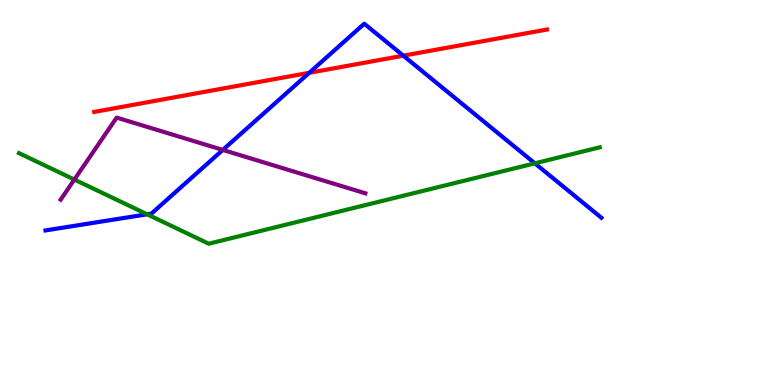[{'lines': ['blue', 'red'], 'intersections': [{'x': 3.99, 'y': 8.11}, {'x': 5.2, 'y': 8.55}]}, {'lines': ['green', 'red'], 'intersections': []}, {'lines': ['purple', 'red'], 'intersections': []}, {'lines': ['blue', 'green'], 'intersections': [{'x': 1.9, 'y': 4.43}, {'x': 6.9, 'y': 5.76}]}, {'lines': ['blue', 'purple'], 'intersections': [{'x': 2.87, 'y': 6.11}]}, {'lines': ['green', 'purple'], 'intersections': [{'x': 0.96, 'y': 5.34}]}]